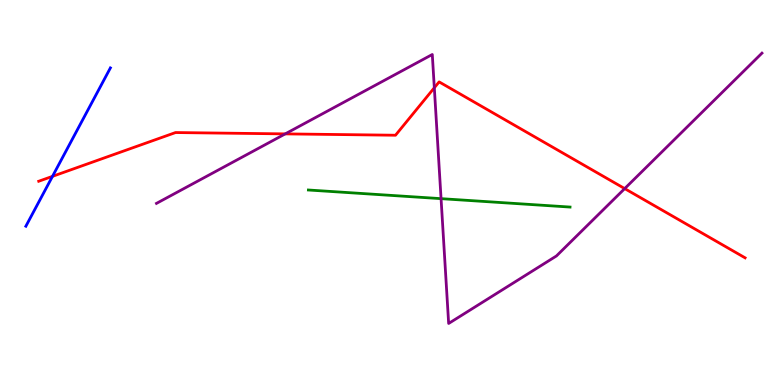[{'lines': ['blue', 'red'], 'intersections': [{'x': 0.677, 'y': 5.42}]}, {'lines': ['green', 'red'], 'intersections': []}, {'lines': ['purple', 'red'], 'intersections': [{'x': 3.68, 'y': 6.52}, {'x': 5.6, 'y': 7.72}, {'x': 8.06, 'y': 5.1}]}, {'lines': ['blue', 'green'], 'intersections': []}, {'lines': ['blue', 'purple'], 'intersections': []}, {'lines': ['green', 'purple'], 'intersections': [{'x': 5.69, 'y': 4.84}]}]